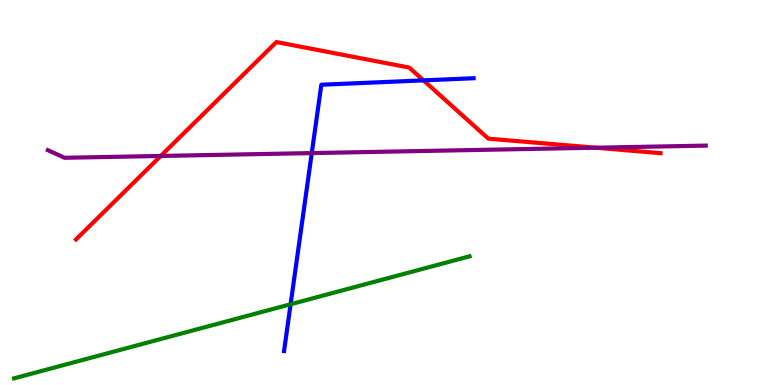[{'lines': ['blue', 'red'], 'intersections': [{'x': 5.46, 'y': 7.91}]}, {'lines': ['green', 'red'], 'intersections': []}, {'lines': ['purple', 'red'], 'intersections': [{'x': 2.07, 'y': 5.95}, {'x': 7.69, 'y': 6.16}]}, {'lines': ['blue', 'green'], 'intersections': [{'x': 3.75, 'y': 2.1}]}, {'lines': ['blue', 'purple'], 'intersections': [{'x': 4.02, 'y': 6.02}]}, {'lines': ['green', 'purple'], 'intersections': []}]